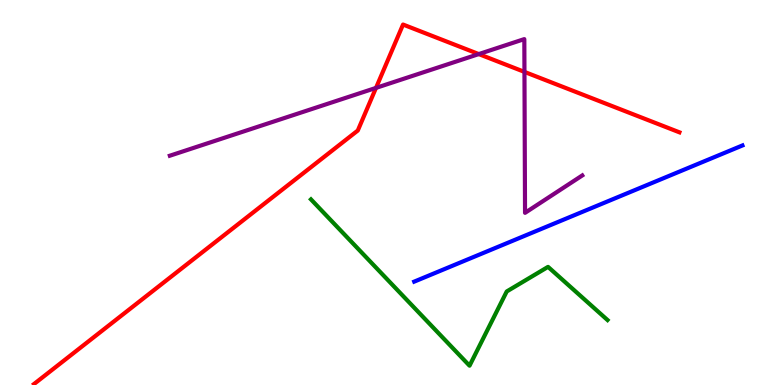[{'lines': ['blue', 'red'], 'intersections': []}, {'lines': ['green', 'red'], 'intersections': []}, {'lines': ['purple', 'red'], 'intersections': [{'x': 4.85, 'y': 7.72}, {'x': 6.18, 'y': 8.6}, {'x': 6.77, 'y': 8.13}]}, {'lines': ['blue', 'green'], 'intersections': []}, {'lines': ['blue', 'purple'], 'intersections': []}, {'lines': ['green', 'purple'], 'intersections': []}]